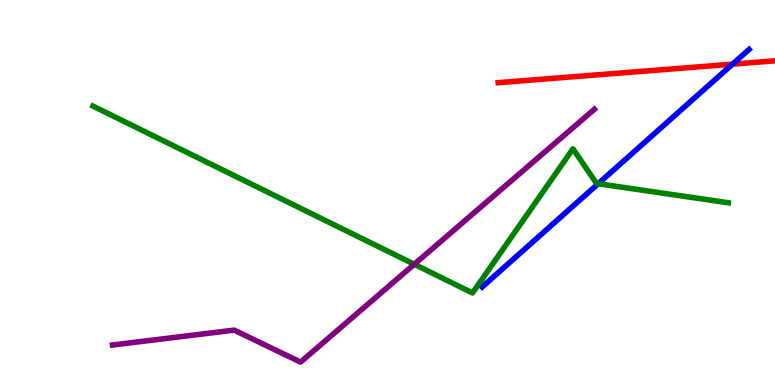[{'lines': ['blue', 'red'], 'intersections': [{'x': 9.45, 'y': 8.33}]}, {'lines': ['green', 'red'], 'intersections': []}, {'lines': ['purple', 'red'], 'intersections': []}, {'lines': ['blue', 'green'], 'intersections': [{'x': 7.72, 'y': 5.23}]}, {'lines': ['blue', 'purple'], 'intersections': []}, {'lines': ['green', 'purple'], 'intersections': [{'x': 5.35, 'y': 3.14}]}]